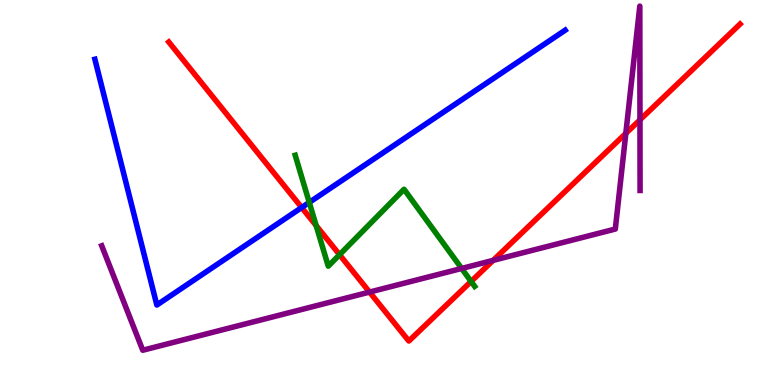[{'lines': ['blue', 'red'], 'intersections': [{'x': 3.89, 'y': 4.61}]}, {'lines': ['green', 'red'], 'intersections': [{'x': 4.08, 'y': 4.14}, {'x': 4.38, 'y': 3.38}, {'x': 6.08, 'y': 2.69}]}, {'lines': ['purple', 'red'], 'intersections': [{'x': 4.77, 'y': 2.41}, {'x': 6.36, 'y': 3.24}, {'x': 8.08, 'y': 6.54}, {'x': 8.26, 'y': 6.89}]}, {'lines': ['blue', 'green'], 'intersections': [{'x': 3.99, 'y': 4.74}]}, {'lines': ['blue', 'purple'], 'intersections': []}, {'lines': ['green', 'purple'], 'intersections': [{'x': 5.96, 'y': 3.03}]}]